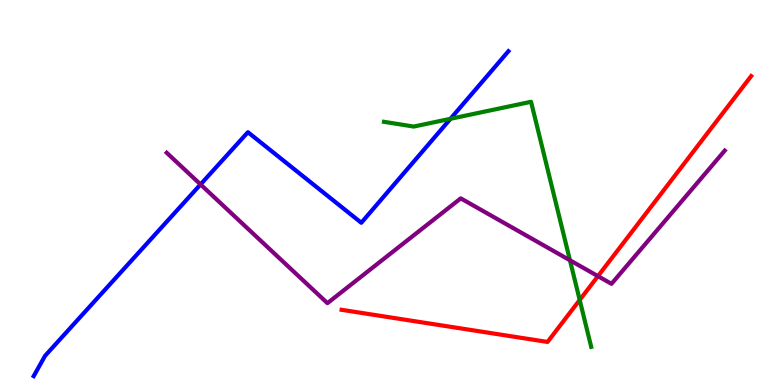[{'lines': ['blue', 'red'], 'intersections': []}, {'lines': ['green', 'red'], 'intersections': [{'x': 7.48, 'y': 2.21}]}, {'lines': ['purple', 'red'], 'intersections': [{'x': 7.72, 'y': 2.83}]}, {'lines': ['blue', 'green'], 'intersections': [{'x': 5.81, 'y': 6.91}]}, {'lines': ['blue', 'purple'], 'intersections': [{'x': 2.59, 'y': 5.21}]}, {'lines': ['green', 'purple'], 'intersections': [{'x': 7.35, 'y': 3.24}]}]